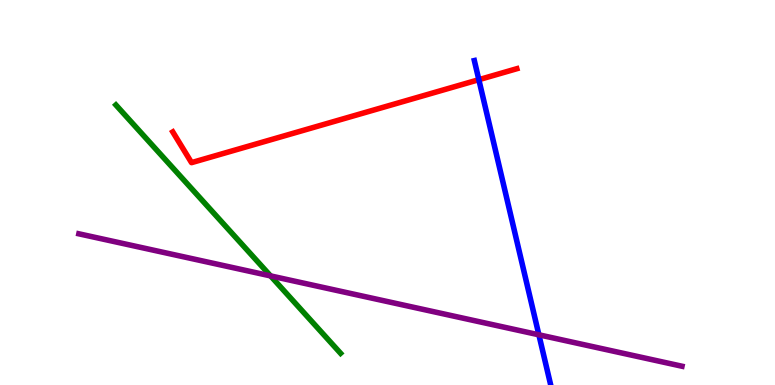[{'lines': ['blue', 'red'], 'intersections': [{'x': 6.18, 'y': 7.93}]}, {'lines': ['green', 'red'], 'intersections': []}, {'lines': ['purple', 'red'], 'intersections': []}, {'lines': ['blue', 'green'], 'intersections': []}, {'lines': ['blue', 'purple'], 'intersections': [{'x': 6.95, 'y': 1.3}]}, {'lines': ['green', 'purple'], 'intersections': [{'x': 3.49, 'y': 2.83}]}]